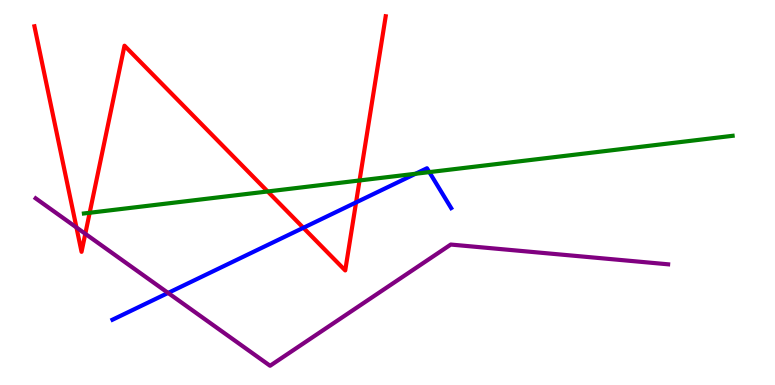[{'lines': ['blue', 'red'], 'intersections': [{'x': 3.91, 'y': 4.08}, {'x': 4.59, 'y': 4.74}]}, {'lines': ['green', 'red'], 'intersections': [{'x': 1.16, 'y': 4.47}, {'x': 3.45, 'y': 5.03}, {'x': 4.64, 'y': 5.31}]}, {'lines': ['purple', 'red'], 'intersections': [{'x': 0.987, 'y': 4.09}, {'x': 1.1, 'y': 3.93}]}, {'lines': ['blue', 'green'], 'intersections': [{'x': 5.36, 'y': 5.49}, {'x': 5.54, 'y': 5.53}]}, {'lines': ['blue', 'purple'], 'intersections': [{'x': 2.17, 'y': 2.39}]}, {'lines': ['green', 'purple'], 'intersections': []}]